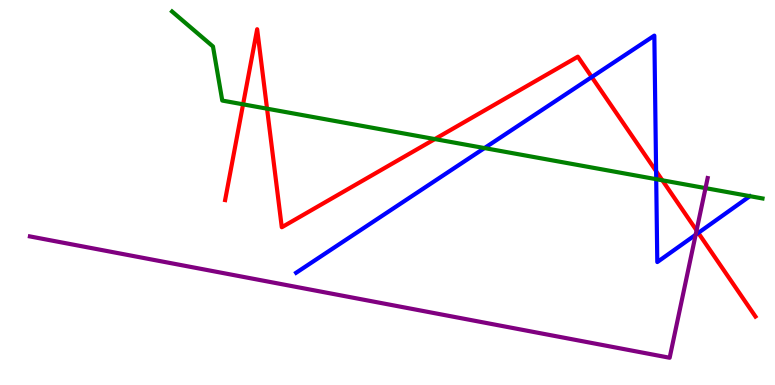[{'lines': ['blue', 'red'], 'intersections': [{'x': 7.64, 'y': 8.0}, {'x': 8.47, 'y': 5.55}, {'x': 9.01, 'y': 3.95}]}, {'lines': ['green', 'red'], 'intersections': [{'x': 3.14, 'y': 7.29}, {'x': 3.45, 'y': 7.18}, {'x': 5.61, 'y': 6.39}, {'x': 8.55, 'y': 5.32}]}, {'lines': ['purple', 'red'], 'intersections': [{'x': 8.99, 'y': 4.02}]}, {'lines': ['blue', 'green'], 'intersections': [{'x': 6.25, 'y': 6.15}, {'x': 8.47, 'y': 5.35}]}, {'lines': ['blue', 'purple'], 'intersections': [{'x': 8.98, 'y': 3.9}]}, {'lines': ['green', 'purple'], 'intersections': [{'x': 9.1, 'y': 5.11}]}]